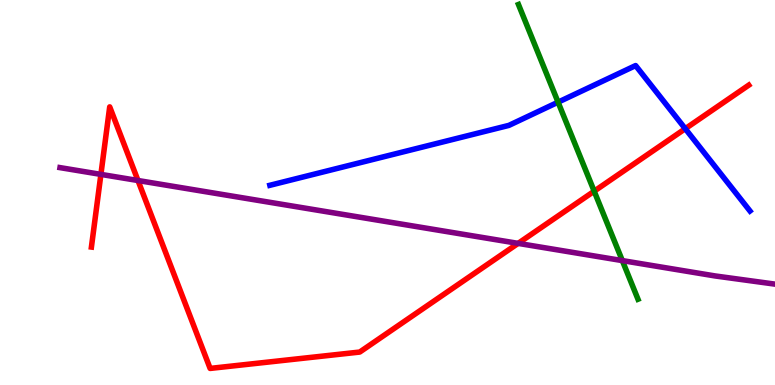[{'lines': ['blue', 'red'], 'intersections': [{'x': 8.84, 'y': 6.66}]}, {'lines': ['green', 'red'], 'intersections': [{'x': 7.67, 'y': 5.03}]}, {'lines': ['purple', 'red'], 'intersections': [{'x': 1.3, 'y': 5.47}, {'x': 1.78, 'y': 5.31}, {'x': 6.69, 'y': 3.68}]}, {'lines': ['blue', 'green'], 'intersections': [{'x': 7.2, 'y': 7.35}]}, {'lines': ['blue', 'purple'], 'intersections': []}, {'lines': ['green', 'purple'], 'intersections': [{'x': 8.03, 'y': 3.23}]}]